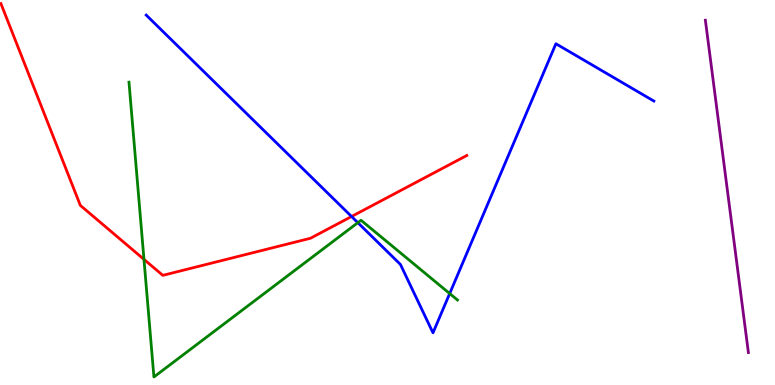[{'lines': ['blue', 'red'], 'intersections': [{'x': 4.54, 'y': 4.38}]}, {'lines': ['green', 'red'], 'intersections': [{'x': 1.86, 'y': 3.26}]}, {'lines': ['purple', 'red'], 'intersections': []}, {'lines': ['blue', 'green'], 'intersections': [{'x': 4.62, 'y': 4.22}, {'x': 5.8, 'y': 2.38}]}, {'lines': ['blue', 'purple'], 'intersections': []}, {'lines': ['green', 'purple'], 'intersections': []}]